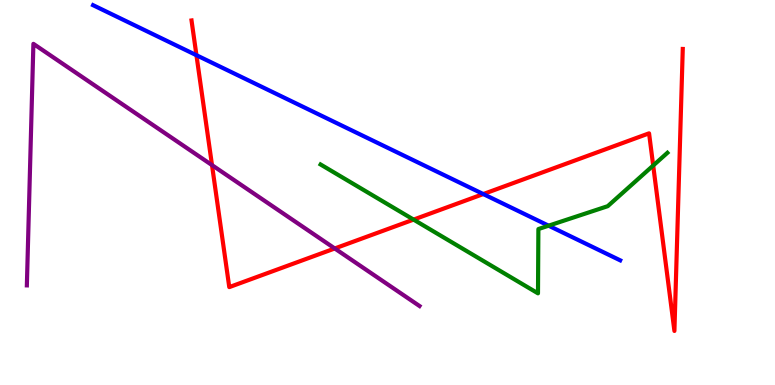[{'lines': ['blue', 'red'], 'intersections': [{'x': 2.53, 'y': 8.57}, {'x': 6.24, 'y': 4.96}]}, {'lines': ['green', 'red'], 'intersections': [{'x': 5.34, 'y': 4.3}, {'x': 8.43, 'y': 5.7}]}, {'lines': ['purple', 'red'], 'intersections': [{'x': 2.74, 'y': 5.71}, {'x': 4.32, 'y': 3.55}]}, {'lines': ['blue', 'green'], 'intersections': [{'x': 7.08, 'y': 4.14}]}, {'lines': ['blue', 'purple'], 'intersections': []}, {'lines': ['green', 'purple'], 'intersections': []}]